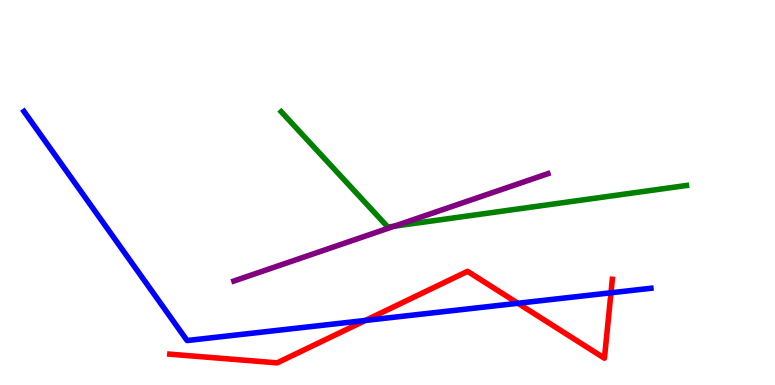[{'lines': ['blue', 'red'], 'intersections': [{'x': 4.72, 'y': 1.68}, {'x': 6.68, 'y': 2.12}, {'x': 7.88, 'y': 2.4}]}, {'lines': ['green', 'red'], 'intersections': []}, {'lines': ['purple', 'red'], 'intersections': []}, {'lines': ['blue', 'green'], 'intersections': []}, {'lines': ['blue', 'purple'], 'intersections': []}, {'lines': ['green', 'purple'], 'intersections': [{'x': 5.09, 'y': 4.12}]}]